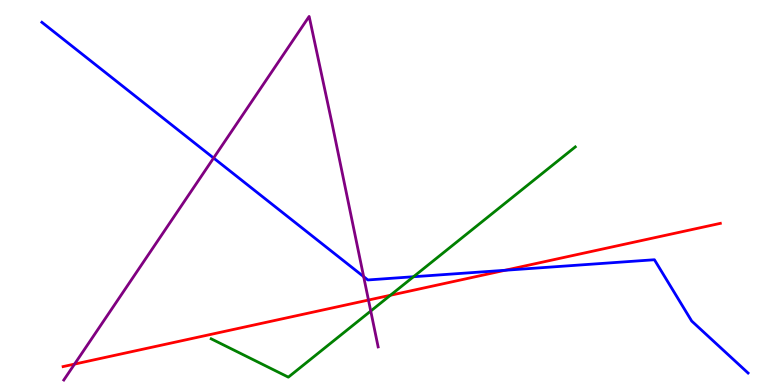[{'lines': ['blue', 'red'], 'intersections': [{'x': 6.52, 'y': 2.98}]}, {'lines': ['green', 'red'], 'intersections': [{'x': 5.04, 'y': 2.33}]}, {'lines': ['purple', 'red'], 'intersections': [{'x': 0.962, 'y': 0.543}, {'x': 4.75, 'y': 2.21}]}, {'lines': ['blue', 'green'], 'intersections': [{'x': 5.34, 'y': 2.81}]}, {'lines': ['blue', 'purple'], 'intersections': [{'x': 2.76, 'y': 5.9}, {'x': 4.69, 'y': 2.81}]}, {'lines': ['green', 'purple'], 'intersections': [{'x': 4.78, 'y': 1.92}]}]